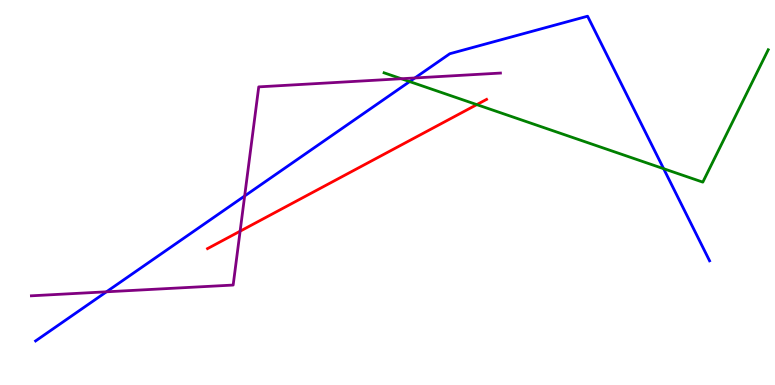[{'lines': ['blue', 'red'], 'intersections': []}, {'lines': ['green', 'red'], 'intersections': [{'x': 6.15, 'y': 7.28}]}, {'lines': ['purple', 'red'], 'intersections': [{'x': 3.1, 'y': 3.99}]}, {'lines': ['blue', 'green'], 'intersections': [{'x': 5.29, 'y': 7.88}, {'x': 8.56, 'y': 5.62}]}, {'lines': ['blue', 'purple'], 'intersections': [{'x': 1.37, 'y': 2.42}, {'x': 3.16, 'y': 4.91}, {'x': 5.35, 'y': 7.98}]}, {'lines': ['green', 'purple'], 'intersections': [{'x': 5.18, 'y': 7.95}]}]